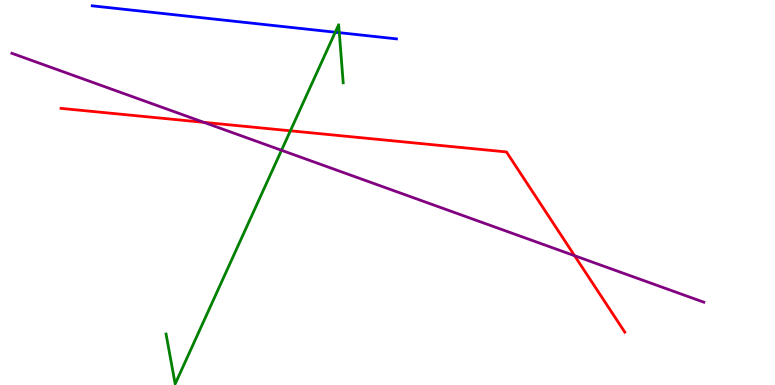[{'lines': ['blue', 'red'], 'intersections': []}, {'lines': ['green', 'red'], 'intersections': [{'x': 3.75, 'y': 6.6}]}, {'lines': ['purple', 'red'], 'intersections': [{'x': 2.63, 'y': 6.82}, {'x': 7.41, 'y': 3.36}]}, {'lines': ['blue', 'green'], 'intersections': [{'x': 4.33, 'y': 9.16}, {'x': 4.38, 'y': 9.15}]}, {'lines': ['blue', 'purple'], 'intersections': []}, {'lines': ['green', 'purple'], 'intersections': [{'x': 3.63, 'y': 6.1}]}]